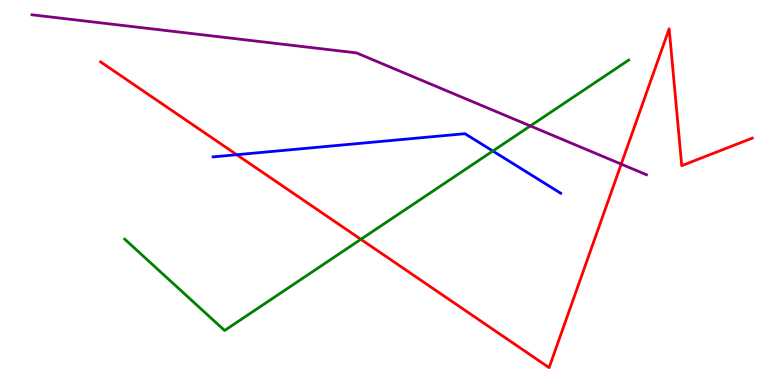[{'lines': ['blue', 'red'], 'intersections': [{'x': 3.05, 'y': 5.98}]}, {'lines': ['green', 'red'], 'intersections': [{'x': 4.66, 'y': 3.78}]}, {'lines': ['purple', 'red'], 'intersections': [{'x': 8.02, 'y': 5.74}]}, {'lines': ['blue', 'green'], 'intersections': [{'x': 6.36, 'y': 6.08}]}, {'lines': ['blue', 'purple'], 'intersections': []}, {'lines': ['green', 'purple'], 'intersections': [{'x': 6.84, 'y': 6.73}]}]